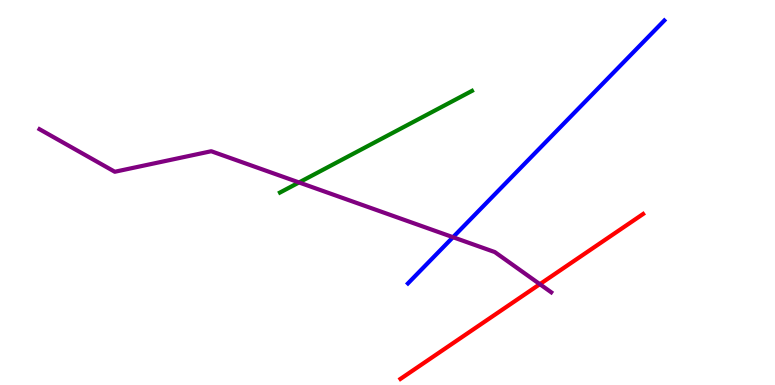[{'lines': ['blue', 'red'], 'intersections': []}, {'lines': ['green', 'red'], 'intersections': []}, {'lines': ['purple', 'red'], 'intersections': [{'x': 6.97, 'y': 2.62}]}, {'lines': ['blue', 'green'], 'intersections': []}, {'lines': ['blue', 'purple'], 'intersections': [{'x': 5.85, 'y': 3.84}]}, {'lines': ['green', 'purple'], 'intersections': [{'x': 3.86, 'y': 5.26}]}]